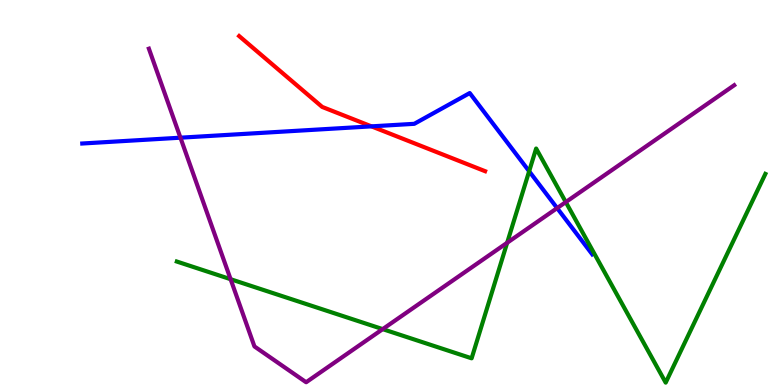[{'lines': ['blue', 'red'], 'intersections': [{'x': 4.79, 'y': 6.72}]}, {'lines': ['green', 'red'], 'intersections': []}, {'lines': ['purple', 'red'], 'intersections': []}, {'lines': ['blue', 'green'], 'intersections': [{'x': 6.83, 'y': 5.55}]}, {'lines': ['blue', 'purple'], 'intersections': [{'x': 2.33, 'y': 6.42}, {'x': 7.19, 'y': 4.59}]}, {'lines': ['green', 'purple'], 'intersections': [{'x': 2.98, 'y': 2.75}, {'x': 4.94, 'y': 1.45}, {'x': 6.54, 'y': 3.69}, {'x': 7.3, 'y': 4.75}]}]